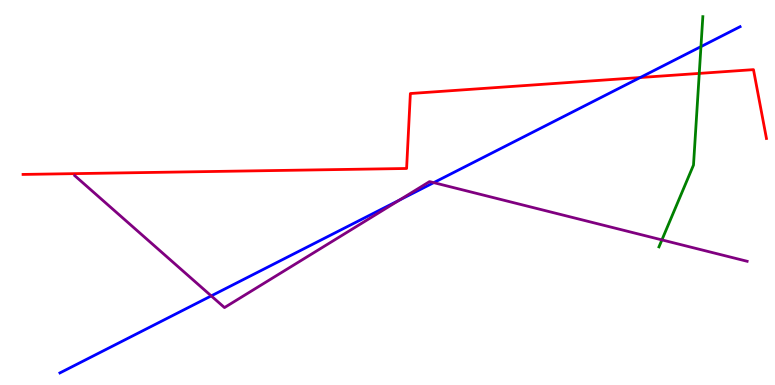[{'lines': ['blue', 'red'], 'intersections': [{'x': 8.26, 'y': 7.99}]}, {'lines': ['green', 'red'], 'intersections': [{'x': 9.02, 'y': 8.09}]}, {'lines': ['purple', 'red'], 'intersections': []}, {'lines': ['blue', 'green'], 'intersections': [{'x': 9.04, 'y': 8.79}]}, {'lines': ['blue', 'purple'], 'intersections': [{'x': 2.73, 'y': 2.31}, {'x': 5.15, 'y': 4.8}, {'x': 5.6, 'y': 5.26}]}, {'lines': ['green', 'purple'], 'intersections': [{'x': 8.54, 'y': 3.77}]}]